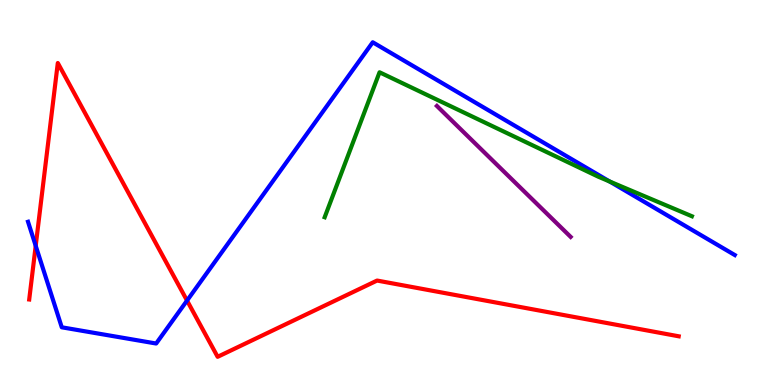[{'lines': ['blue', 'red'], 'intersections': [{'x': 0.461, 'y': 3.62}, {'x': 2.41, 'y': 2.19}]}, {'lines': ['green', 'red'], 'intersections': []}, {'lines': ['purple', 'red'], 'intersections': []}, {'lines': ['blue', 'green'], 'intersections': [{'x': 7.87, 'y': 5.29}]}, {'lines': ['blue', 'purple'], 'intersections': []}, {'lines': ['green', 'purple'], 'intersections': []}]